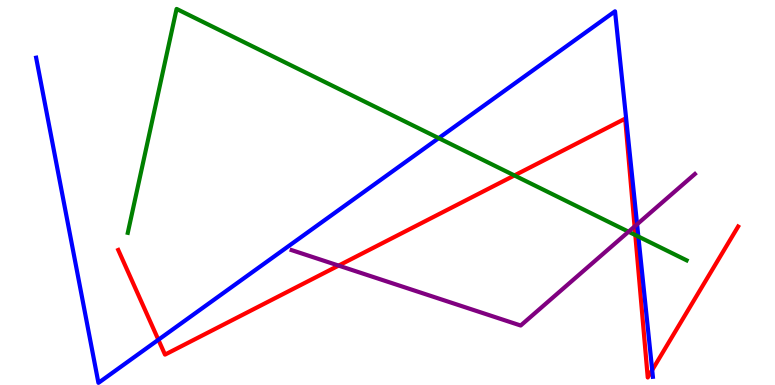[{'lines': ['blue', 'red'], 'intersections': [{'x': 2.04, 'y': 1.18}, {'x': 8.42, 'y': 0.388}]}, {'lines': ['green', 'red'], 'intersections': [{'x': 6.64, 'y': 5.44}, {'x': 8.2, 'y': 3.89}]}, {'lines': ['purple', 'red'], 'intersections': [{'x': 4.37, 'y': 3.1}, {'x': 8.19, 'y': 4.12}]}, {'lines': ['blue', 'green'], 'intersections': [{'x': 5.66, 'y': 6.41}, {'x': 8.24, 'y': 3.86}]}, {'lines': ['blue', 'purple'], 'intersections': [{'x': 8.22, 'y': 4.17}]}, {'lines': ['green', 'purple'], 'intersections': [{'x': 8.11, 'y': 3.98}]}]